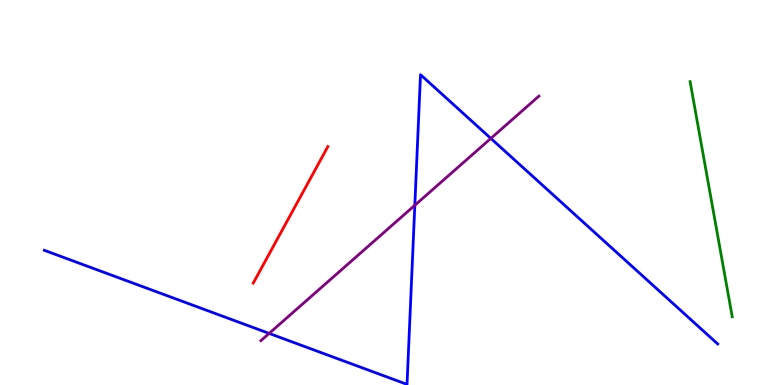[{'lines': ['blue', 'red'], 'intersections': []}, {'lines': ['green', 'red'], 'intersections': []}, {'lines': ['purple', 'red'], 'intersections': []}, {'lines': ['blue', 'green'], 'intersections': []}, {'lines': ['blue', 'purple'], 'intersections': [{'x': 3.47, 'y': 1.34}, {'x': 5.35, 'y': 4.67}, {'x': 6.33, 'y': 6.4}]}, {'lines': ['green', 'purple'], 'intersections': []}]